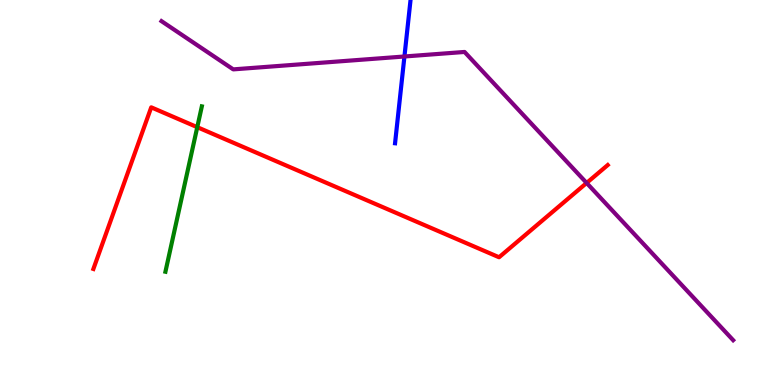[{'lines': ['blue', 'red'], 'intersections': []}, {'lines': ['green', 'red'], 'intersections': [{'x': 2.55, 'y': 6.7}]}, {'lines': ['purple', 'red'], 'intersections': [{'x': 7.57, 'y': 5.25}]}, {'lines': ['blue', 'green'], 'intersections': []}, {'lines': ['blue', 'purple'], 'intersections': [{'x': 5.22, 'y': 8.53}]}, {'lines': ['green', 'purple'], 'intersections': []}]